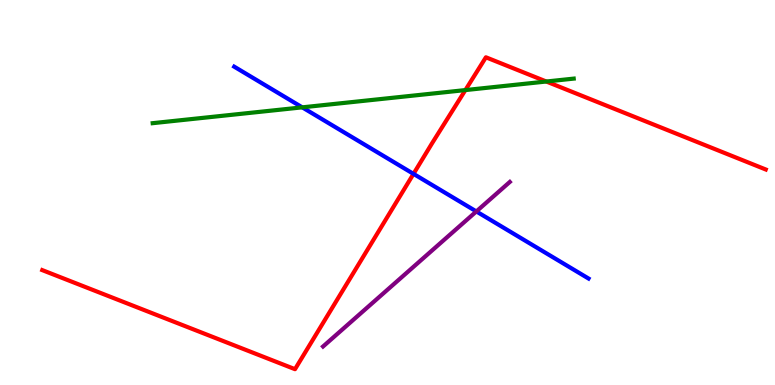[{'lines': ['blue', 'red'], 'intersections': [{'x': 5.34, 'y': 5.48}]}, {'lines': ['green', 'red'], 'intersections': [{'x': 6.0, 'y': 7.66}, {'x': 7.05, 'y': 7.88}]}, {'lines': ['purple', 'red'], 'intersections': []}, {'lines': ['blue', 'green'], 'intersections': [{'x': 3.9, 'y': 7.21}]}, {'lines': ['blue', 'purple'], 'intersections': [{'x': 6.15, 'y': 4.51}]}, {'lines': ['green', 'purple'], 'intersections': []}]